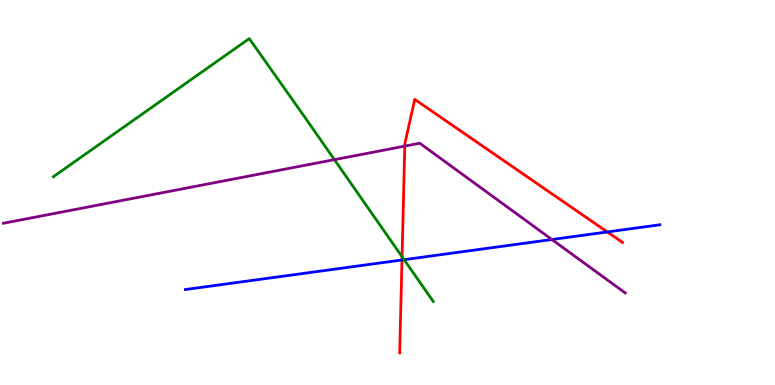[{'lines': ['blue', 'red'], 'intersections': [{'x': 5.19, 'y': 3.25}, {'x': 7.84, 'y': 3.98}]}, {'lines': ['green', 'red'], 'intersections': [{'x': 5.19, 'y': 3.33}]}, {'lines': ['purple', 'red'], 'intersections': [{'x': 5.22, 'y': 6.2}]}, {'lines': ['blue', 'green'], 'intersections': [{'x': 5.21, 'y': 3.26}]}, {'lines': ['blue', 'purple'], 'intersections': [{'x': 7.12, 'y': 3.78}]}, {'lines': ['green', 'purple'], 'intersections': [{'x': 4.31, 'y': 5.85}]}]